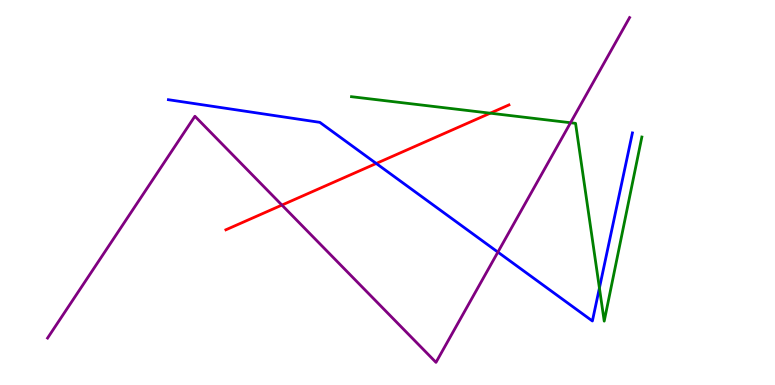[{'lines': ['blue', 'red'], 'intersections': [{'x': 4.85, 'y': 5.75}]}, {'lines': ['green', 'red'], 'intersections': [{'x': 6.33, 'y': 7.06}]}, {'lines': ['purple', 'red'], 'intersections': [{'x': 3.64, 'y': 4.67}]}, {'lines': ['blue', 'green'], 'intersections': [{'x': 7.73, 'y': 2.52}]}, {'lines': ['blue', 'purple'], 'intersections': [{'x': 6.42, 'y': 3.45}]}, {'lines': ['green', 'purple'], 'intersections': [{'x': 7.36, 'y': 6.81}]}]